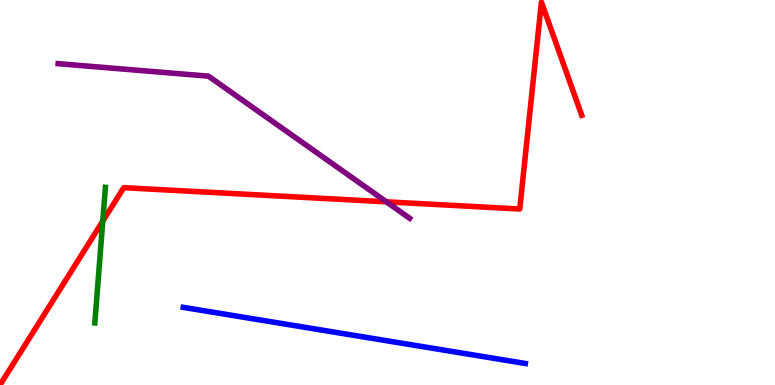[{'lines': ['blue', 'red'], 'intersections': []}, {'lines': ['green', 'red'], 'intersections': [{'x': 1.33, 'y': 4.26}]}, {'lines': ['purple', 'red'], 'intersections': [{'x': 4.99, 'y': 4.76}]}, {'lines': ['blue', 'green'], 'intersections': []}, {'lines': ['blue', 'purple'], 'intersections': []}, {'lines': ['green', 'purple'], 'intersections': []}]